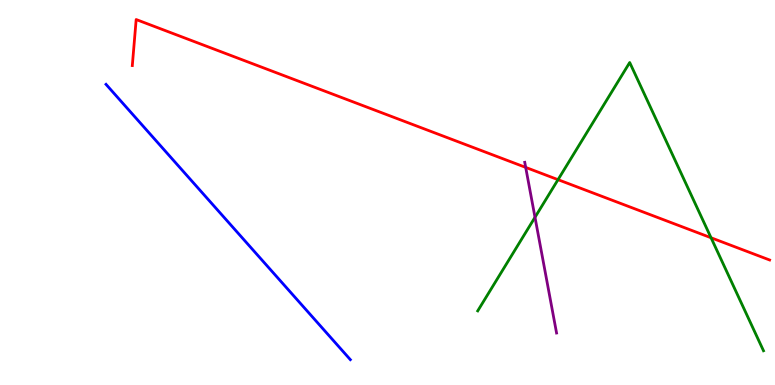[{'lines': ['blue', 'red'], 'intersections': []}, {'lines': ['green', 'red'], 'intersections': [{'x': 7.2, 'y': 5.33}, {'x': 9.17, 'y': 3.82}]}, {'lines': ['purple', 'red'], 'intersections': [{'x': 6.78, 'y': 5.65}]}, {'lines': ['blue', 'green'], 'intersections': []}, {'lines': ['blue', 'purple'], 'intersections': []}, {'lines': ['green', 'purple'], 'intersections': [{'x': 6.9, 'y': 4.36}]}]